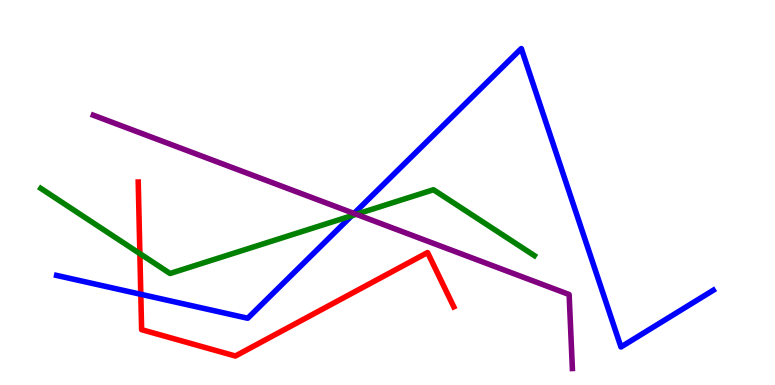[{'lines': ['blue', 'red'], 'intersections': [{'x': 1.82, 'y': 2.36}]}, {'lines': ['green', 'red'], 'intersections': [{'x': 1.8, 'y': 3.41}]}, {'lines': ['purple', 'red'], 'intersections': []}, {'lines': ['blue', 'green'], 'intersections': [{'x': 4.54, 'y': 4.4}]}, {'lines': ['blue', 'purple'], 'intersections': [{'x': 4.57, 'y': 4.46}]}, {'lines': ['green', 'purple'], 'intersections': [{'x': 4.6, 'y': 4.43}]}]